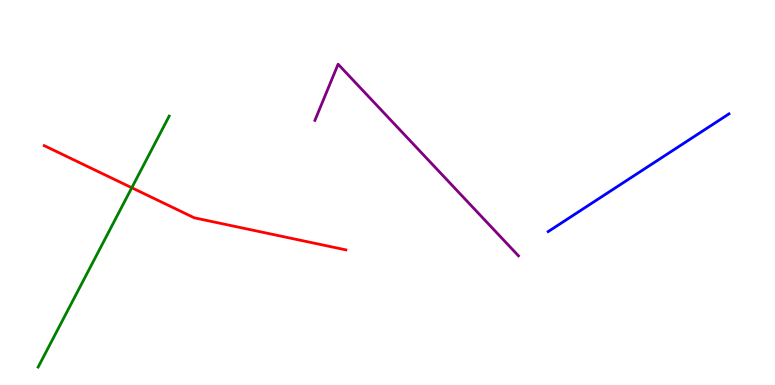[{'lines': ['blue', 'red'], 'intersections': []}, {'lines': ['green', 'red'], 'intersections': [{'x': 1.7, 'y': 5.12}]}, {'lines': ['purple', 'red'], 'intersections': []}, {'lines': ['blue', 'green'], 'intersections': []}, {'lines': ['blue', 'purple'], 'intersections': []}, {'lines': ['green', 'purple'], 'intersections': []}]